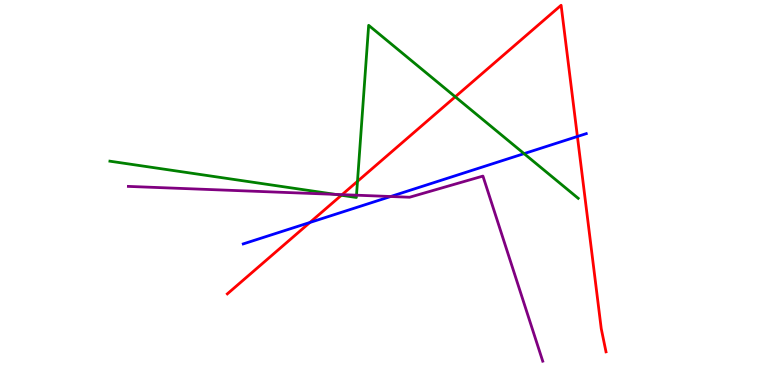[{'lines': ['blue', 'red'], 'intersections': [{'x': 4.0, 'y': 4.22}, {'x': 7.45, 'y': 6.45}]}, {'lines': ['green', 'red'], 'intersections': [{'x': 4.4, 'y': 4.93}, {'x': 4.61, 'y': 5.29}, {'x': 5.87, 'y': 7.49}]}, {'lines': ['purple', 'red'], 'intersections': [{'x': 4.41, 'y': 4.94}]}, {'lines': ['blue', 'green'], 'intersections': [{'x': 6.76, 'y': 6.01}]}, {'lines': ['blue', 'purple'], 'intersections': [{'x': 5.04, 'y': 4.9}]}, {'lines': ['green', 'purple'], 'intersections': [{'x': 4.33, 'y': 4.95}, {'x': 4.6, 'y': 4.93}]}]